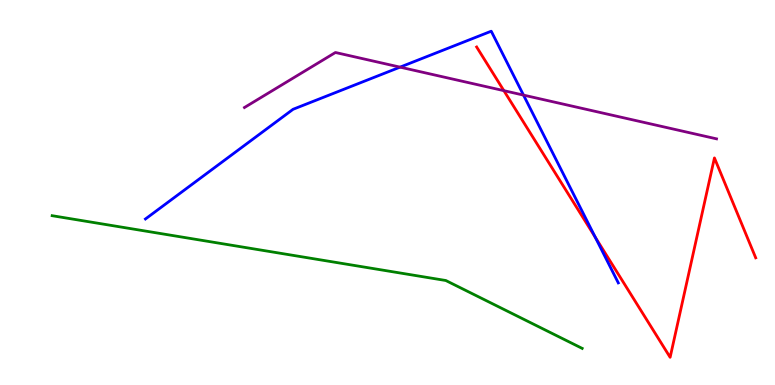[{'lines': ['blue', 'red'], 'intersections': [{'x': 7.68, 'y': 3.84}]}, {'lines': ['green', 'red'], 'intersections': []}, {'lines': ['purple', 'red'], 'intersections': [{'x': 6.5, 'y': 7.65}]}, {'lines': ['blue', 'green'], 'intersections': []}, {'lines': ['blue', 'purple'], 'intersections': [{'x': 5.16, 'y': 8.26}, {'x': 6.75, 'y': 7.53}]}, {'lines': ['green', 'purple'], 'intersections': []}]